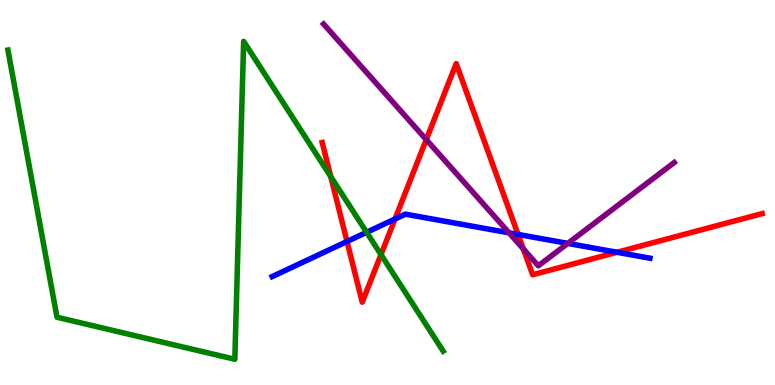[{'lines': ['blue', 'red'], 'intersections': [{'x': 4.48, 'y': 3.73}, {'x': 5.1, 'y': 4.31}, {'x': 6.68, 'y': 3.91}, {'x': 7.96, 'y': 3.45}]}, {'lines': ['green', 'red'], 'intersections': [{'x': 4.27, 'y': 5.41}, {'x': 4.92, 'y': 3.39}]}, {'lines': ['purple', 'red'], 'intersections': [{'x': 5.5, 'y': 6.37}, {'x': 6.75, 'y': 3.54}]}, {'lines': ['blue', 'green'], 'intersections': [{'x': 4.73, 'y': 3.97}]}, {'lines': ['blue', 'purple'], 'intersections': [{'x': 6.57, 'y': 3.95}, {'x': 7.33, 'y': 3.68}]}, {'lines': ['green', 'purple'], 'intersections': []}]